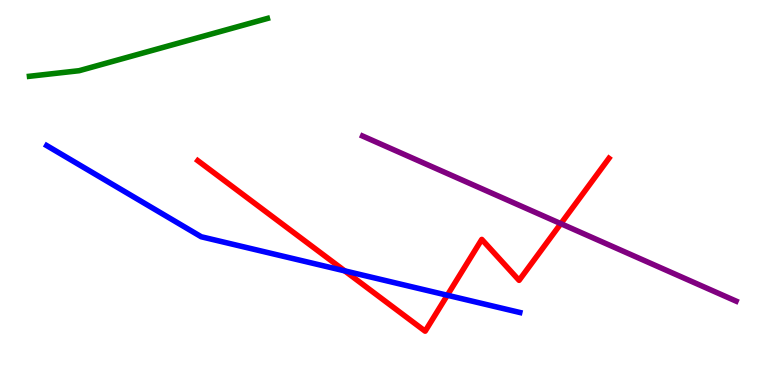[{'lines': ['blue', 'red'], 'intersections': [{'x': 4.45, 'y': 2.96}, {'x': 5.77, 'y': 2.33}]}, {'lines': ['green', 'red'], 'intersections': []}, {'lines': ['purple', 'red'], 'intersections': [{'x': 7.24, 'y': 4.19}]}, {'lines': ['blue', 'green'], 'intersections': []}, {'lines': ['blue', 'purple'], 'intersections': []}, {'lines': ['green', 'purple'], 'intersections': []}]